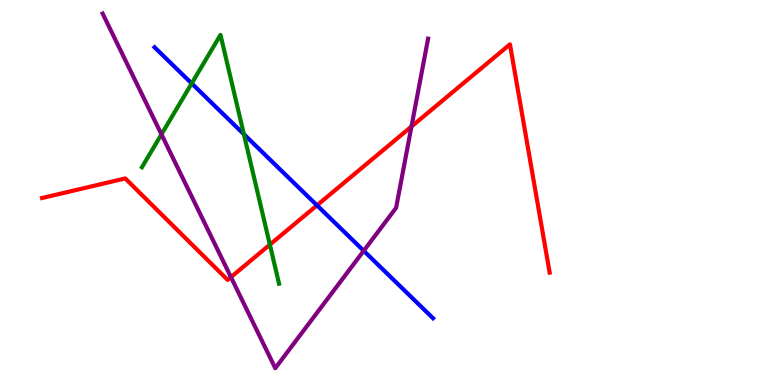[{'lines': ['blue', 'red'], 'intersections': [{'x': 4.09, 'y': 4.67}]}, {'lines': ['green', 'red'], 'intersections': [{'x': 3.48, 'y': 3.65}]}, {'lines': ['purple', 'red'], 'intersections': [{'x': 2.98, 'y': 2.8}, {'x': 5.31, 'y': 6.71}]}, {'lines': ['blue', 'green'], 'intersections': [{'x': 2.47, 'y': 7.83}, {'x': 3.15, 'y': 6.51}]}, {'lines': ['blue', 'purple'], 'intersections': [{'x': 4.69, 'y': 3.49}]}, {'lines': ['green', 'purple'], 'intersections': [{'x': 2.08, 'y': 6.51}]}]